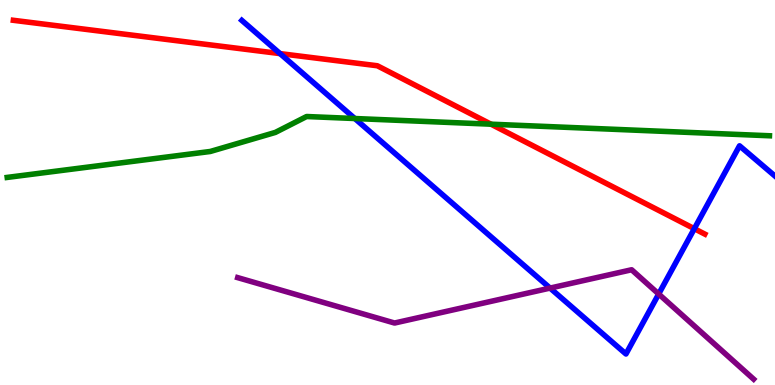[{'lines': ['blue', 'red'], 'intersections': [{'x': 3.61, 'y': 8.61}, {'x': 8.96, 'y': 4.06}]}, {'lines': ['green', 'red'], 'intersections': [{'x': 6.34, 'y': 6.77}]}, {'lines': ['purple', 'red'], 'intersections': []}, {'lines': ['blue', 'green'], 'intersections': [{'x': 4.58, 'y': 6.92}]}, {'lines': ['blue', 'purple'], 'intersections': [{'x': 7.1, 'y': 2.52}, {'x': 8.5, 'y': 2.36}]}, {'lines': ['green', 'purple'], 'intersections': []}]